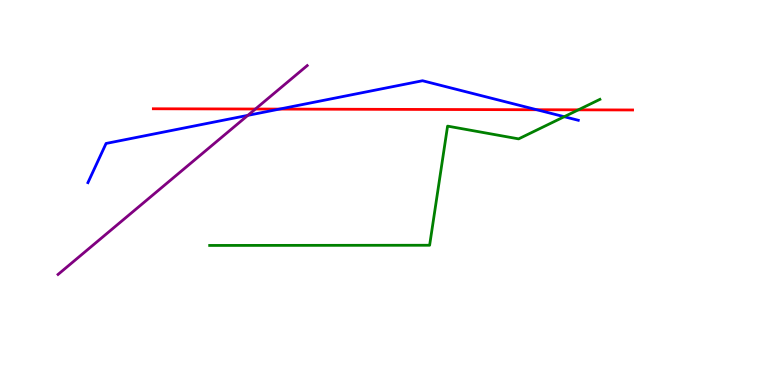[{'lines': ['blue', 'red'], 'intersections': [{'x': 3.61, 'y': 7.17}, {'x': 6.93, 'y': 7.15}]}, {'lines': ['green', 'red'], 'intersections': [{'x': 7.46, 'y': 7.15}]}, {'lines': ['purple', 'red'], 'intersections': [{'x': 3.3, 'y': 7.17}]}, {'lines': ['blue', 'green'], 'intersections': [{'x': 7.28, 'y': 6.97}]}, {'lines': ['blue', 'purple'], 'intersections': [{'x': 3.2, 'y': 7.0}]}, {'lines': ['green', 'purple'], 'intersections': []}]